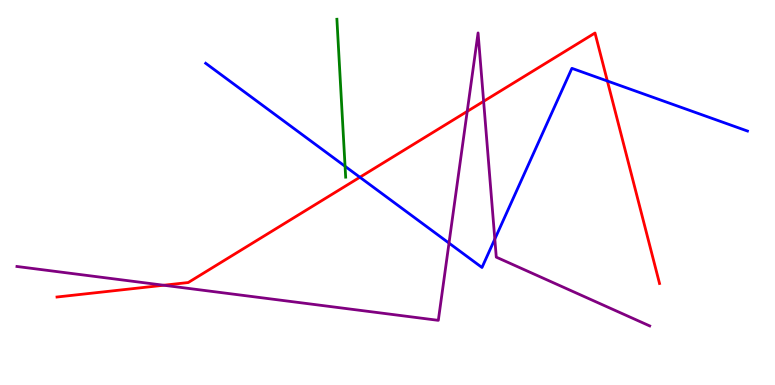[{'lines': ['blue', 'red'], 'intersections': [{'x': 4.64, 'y': 5.4}, {'x': 7.84, 'y': 7.9}]}, {'lines': ['green', 'red'], 'intersections': []}, {'lines': ['purple', 'red'], 'intersections': [{'x': 2.11, 'y': 2.59}, {'x': 6.03, 'y': 7.11}, {'x': 6.24, 'y': 7.37}]}, {'lines': ['blue', 'green'], 'intersections': [{'x': 4.45, 'y': 5.68}]}, {'lines': ['blue', 'purple'], 'intersections': [{'x': 5.79, 'y': 3.69}, {'x': 6.38, 'y': 3.79}]}, {'lines': ['green', 'purple'], 'intersections': []}]